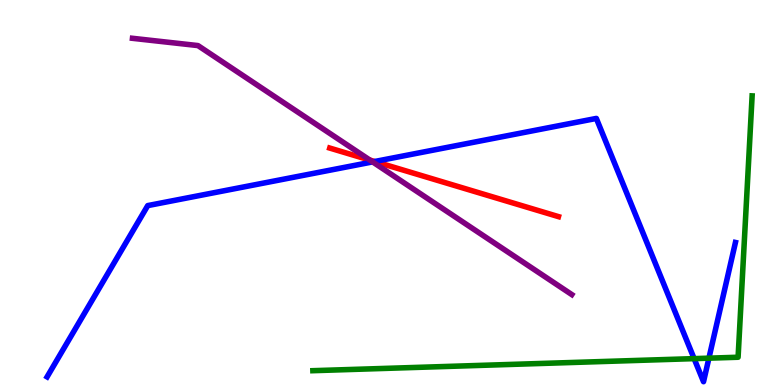[{'lines': ['blue', 'red'], 'intersections': [{'x': 4.83, 'y': 5.8}]}, {'lines': ['green', 'red'], 'intersections': []}, {'lines': ['purple', 'red'], 'intersections': [{'x': 4.77, 'y': 5.84}]}, {'lines': ['blue', 'green'], 'intersections': [{'x': 8.96, 'y': 0.685}, {'x': 9.15, 'y': 0.697}]}, {'lines': ['blue', 'purple'], 'intersections': [{'x': 4.81, 'y': 5.79}]}, {'lines': ['green', 'purple'], 'intersections': []}]